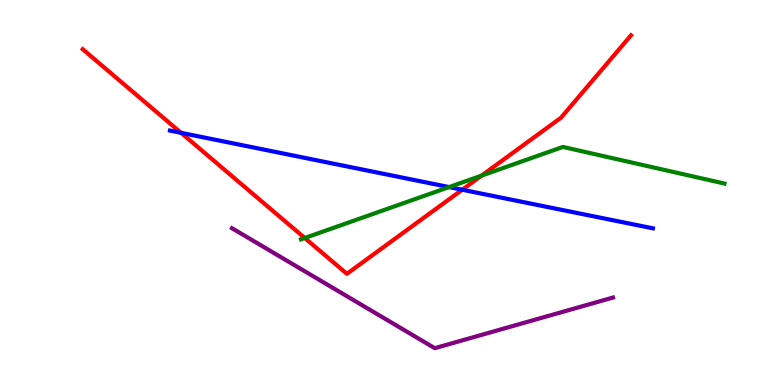[{'lines': ['blue', 'red'], 'intersections': [{'x': 2.34, 'y': 6.55}, {'x': 5.96, 'y': 5.07}]}, {'lines': ['green', 'red'], 'intersections': [{'x': 3.93, 'y': 3.82}, {'x': 6.21, 'y': 5.44}]}, {'lines': ['purple', 'red'], 'intersections': []}, {'lines': ['blue', 'green'], 'intersections': [{'x': 5.79, 'y': 5.14}]}, {'lines': ['blue', 'purple'], 'intersections': []}, {'lines': ['green', 'purple'], 'intersections': []}]